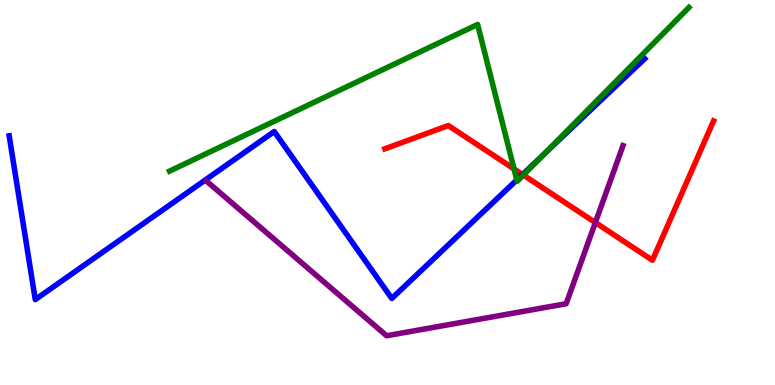[{'lines': ['blue', 'red'], 'intersections': [{'x': 6.74, 'y': 5.47}]}, {'lines': ['green', 'red'], 'intersections': [{'x': 6.63, 'y': 5.61}, {'x': 6.75, 'y': 5.45}]}, {'lines': ['purple', 'red'], 'intersections': [{'x': 7.68, 'y': 4.22}]}, {'lines': ['blue', 'green'], 'intersections': [{'x': 6.67, 'y': 5.33}, {'x': 7.02, 'y': 6.0}]}, {'lines': ['blue', 'purple'], 'intersections': []}, {'lines': ['green', 'purple'], 'intersections': []}]